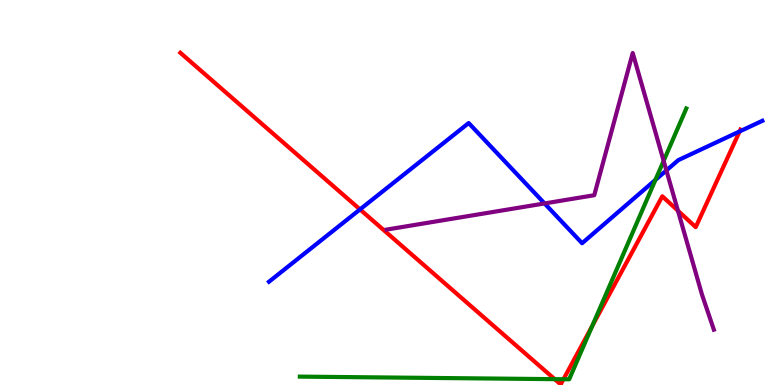[{'lines': ['blue', 'red'], 'intersections': [{'x': 4.65, 'y': 4.56}, {'x': 9.54, 'y': 6.59}]}, {'lines': ['green', 'red'], 'intersections': [{'x': 7.16, 'y': 0.152}, {'x': 7.27, 'y': 0.149}, {'x': 7.64, 'y': 1.53}]}, {'lines': ['purple', 'red'], 'intersections': [{'x': 8.75, 'y': 4.53}]}, {'lines': ['blue', 'green'], 'intersections': [{'x': 8.46, 'y': 5.33}]}, {'lines': ['blue', 'purple'], 'intersections': [{'x': 7.03, 'y': 4.72}, {'x': 8.6, 'y': 5.57}]}, {'lines': ['green', 'purple'], 'intersections': [{'x': 8.56, 'y': 5.82}]}]